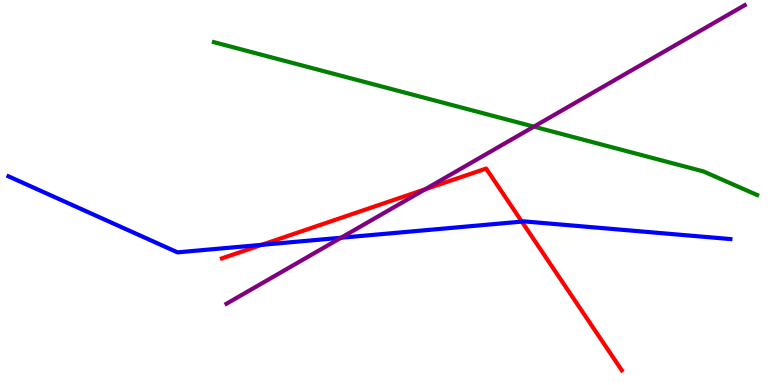[{'lines': ['blue', 'red'], 'intersections': [{'x': 3.38, 'y': 3.64}, {'x': 6.73, 'y': 4.24}]}, {'lines': ['green', 'red'], 'intersections': []}, {'lines': ['purple', 'red'], 'intersections': [{'x': 5.49, 'y': 5.08}]}, {'lines': ['blue', 'green'], 'intersections': []}, {'lines': ['blue', 'purple'], 'intersections': [{'x': 4.4, 'y': 3.82}]}, {'lines': ['green', 'purple'], 'intersections': [{'x': 6.89, 'y': 6.71}]}]